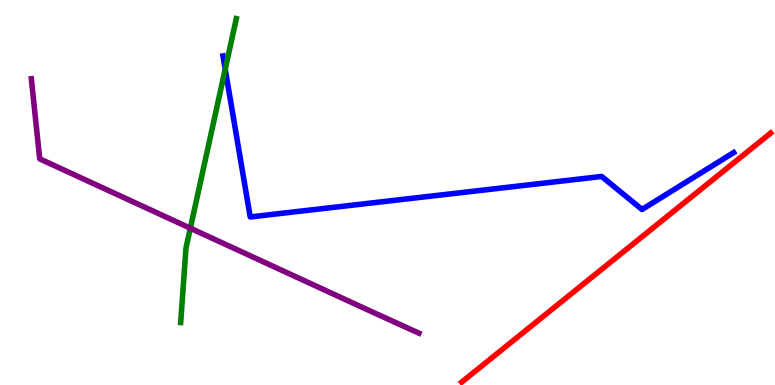[{'lines': ['blue', 'red'], 'intersections': []}, {'lines': ['green', 'red'], 'intersections': []}, {'lines': ['purple', 'red'], 'intersections': []}, {'lines': ['blue', 'green'], 'intersections': [{'x': 2.91, 'y': 8.2}]}, {'lines': ['blue', 'purple'], 'intersections': []}, {'lines': ['green', 'purple'], 'intersections': [{'x': 2.46, 'y': 4.07}]}]